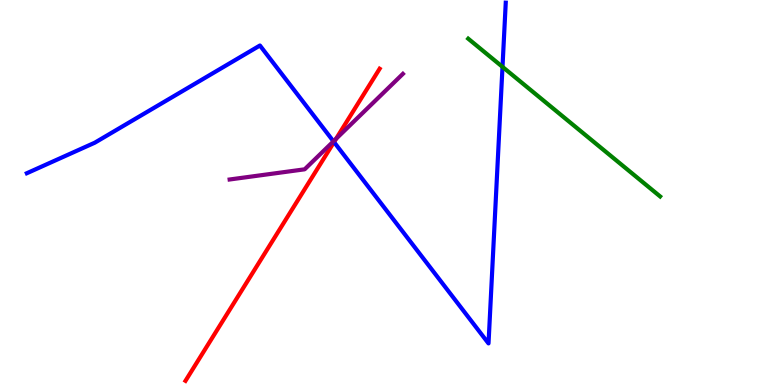[{'lines': ['blue', 'red'], 'intersections': [{'x': 4.31, 'y': 6.31}]}, {'lines': ['green', 'red'], 'intersections': []}, {'lines': ['purple', 'red'], 'intersections': [{'x': 4.34, 'y': 6.39}]}, {'lines': ['blue', 'green'], 'intersections': [{'x': 6.48, 'y': 8.26}]}, {'lines': ['blue', 'purple'], 'intersections': [{'x': 4.3, 'y': 6.33}]}, {'lines': ['green', 'purple'], 'intersections': []}]